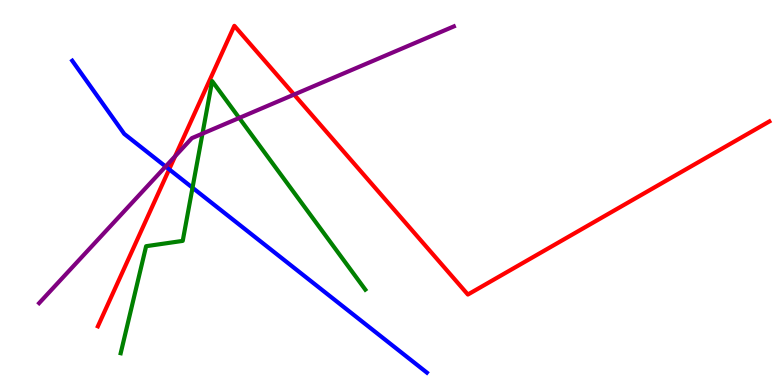[{'lines': ['blue', 'red'], 'intersections': [{'x': 2.18, 'y': 5.6}]}, {'lines': ['green', 'red'], 'intersections': []}, {'lines': ['purple', 'red'], 'intersections': [{'x': 2.26, 'y': 5.94}, {'x': 3.79, 'y': 7.54}]}, {'lines': ['blue', 'green'], 'intersections': [{'x': 2.48, 'y': 5.12}]}, {'lines': ['blue', 'purple'], 'intersections': [{'x': 2.14, 'y': 5.68}]}, {'lines': ['green', 'purple'], 'intersections': [{'x': 2.61, 'y': 6.53}, {'x': 3.09, 'y': 6.94}]}]